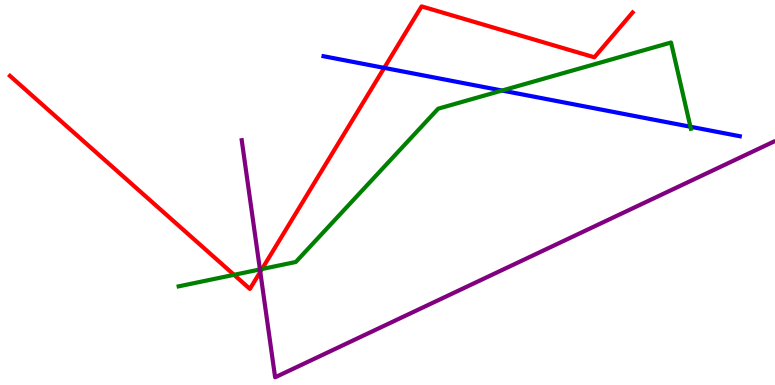[{'lines': ['blue', 'red'], 'intersections': [{'x': 4.96, 'y': 8.24}]}, {'lines': ['green', 'red'], 'intersections': [{'x': 3.02, 'y': 2.86}, {'x': 3.38, 'y': 3.01}]}, {'lines': ['purple', 'red'], 'intersections': [{'x': 3.36, 'y': 2.94}]}, {'lines': ['blue', 'green'], 'intersections': [{'x': 6.48, 'y': 7.65}, {'x': 8.91, 'y': 6.71}]}, {'lines': ['blue', 'purple'], 'intersections': []}, {'lines': ['green', 'purple'], 'intersections': [{'x': 3.35, 'y': 3.0}]}]